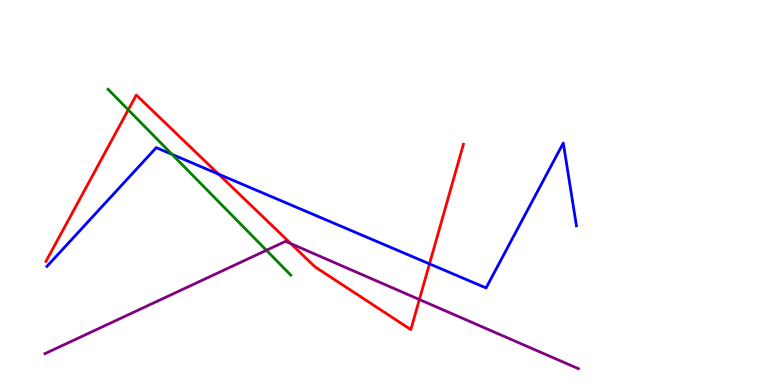[{'lines': ['blue', 'red'], 'intersections': [{'x': 2.82, 'y': 5.48}, {'x': 5.54, 'y': 3.15}]}, {'lines': ['green', 'red'], 'intersections': [{'x': 1.65, 'y': 7.15}]}, {'lines': ['purple', 'red'], 'intersections': [{'x': 3.75, 'y': 3.67}, {'x': 5.41, 'y': 2.22}]}, {'lines': ['blue', 'green'], 'intersections': [{'x': 2.22, 'y': 5.99}]}, {'lines': ['blue', 'purple'], 'intersections': []}, {'lines': ['green', 'purple'], 'intersections': [{'x': 3.44, 'y': 3.5}]}]